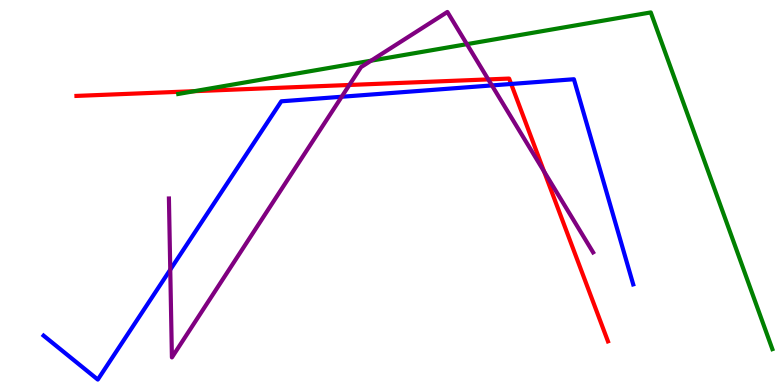[{'lines': ['blue', 'red'], 'intersections': [{'x': 6.6, 'y': 7.82}]}, {'lines': ['green', 'red'], 'intersections': [{'x': 2.51, 'y': 7.63}]}, {'lines': ['purple', 'red'], 'intersections': [{'x': 4.51, 'y': 7.79}, {'x': 6.3, 'y': 7.94}, {'x': 7.02, 'y': 5.55}]}, {'lines': ['blue', 'green'], 'intersections': []}, {'lines': ['blue', 'purple'], 'intersections': [{'x': 2.2, 'y': 2.99}, {'x': 4.41, 'y': 7.49}, {'x': 6.35, 'y': 7.78}]}, {'lines': ['green', 'purple'], 'intersections': [{'x': 4.79, 'y': 8.42}, {'x': 6.02, 'y': 8.85}]}]